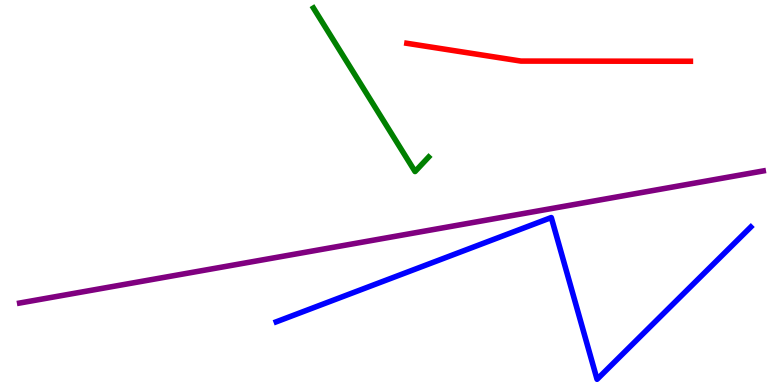[{'lines': ['blue', 'red'], 'intersections': []}, {'lines': ['green', 'red'], 'intersections': []}, {'lines': ['purple', 'red'], 'intersections': []}, {'lines': ['blue', 'green'], 'intersections': []}, {'lines': ['blue', 'purple'], 'intersections': []}, {'lines': ['green', 'purple'], 'intersections': []}]